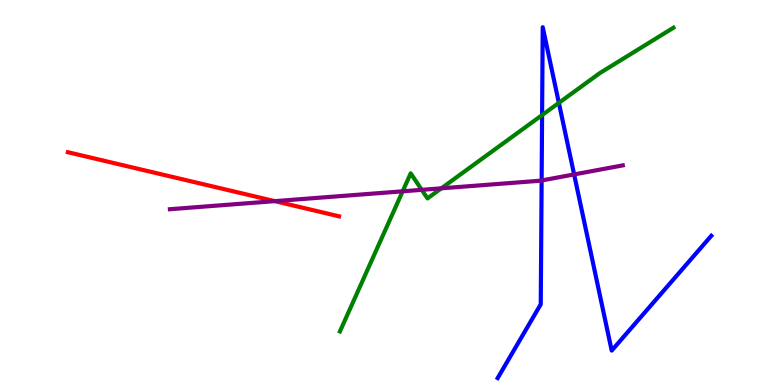[{'lines': ['blue', 'red'], 'intersections': []}, {'lines': ['green', 'red'], 'intersections': []}, {'lines': ['purple', 'red'], 'intersections': [{'x': 3.55, 'y': 4.78}]}, {'lines': ['blue', 'green'], 'intersections': [{'x': 6.99, 'y': 7.01}, {'x': 7.21, 'y': 7.33}]}, {'lines': ['blue', 'purple'], 'intersections': [{'x': 6.99, 'y': 5.31}, {'x': 7.41, 'y': 5.47}]}, {'lines': ['green', 'purple'], 'intersections': [{'x': 5.2, 'y': 5.03}, {'x': 5.44, 'y': 5.07}, {'x': 5.7, 'y': 5.11}]}]